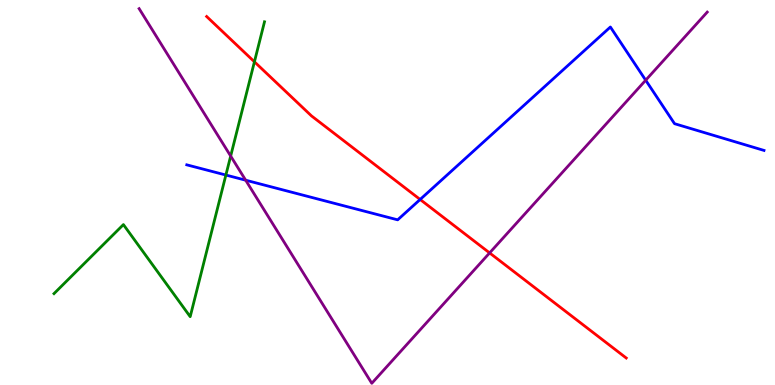[{'lines': ['blue', 'red'], 'intersections': [{'x': 5.42, 'y': 4.82}]}, {'lines': ['green', 'red'], 'intersections': [{'x': 3.28, 'y': 8.39}]}, {'lines': ['purple', 'red'], 'intersections': [{'x': 6.32, 'y': 3.43}]}, {'lines': ['blue', 'green'], 'intersections': [{'x': 2.91, 'y': 5.45}]}, {'lines': ['blue', 'purple'], 'intersections': [{'x': 3.17, 'y': 5.32}, {'x': 8.33, 'y': 7.92}]}, {'lines': ['green', 'purple'], 'intersections': [{'x': 2.98, 'y': 5.95}]}]